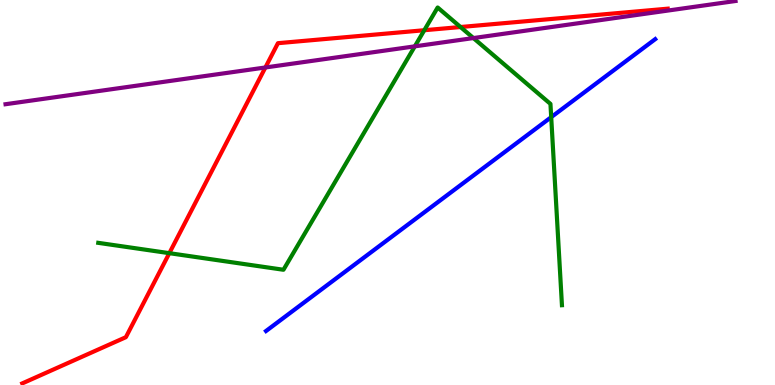[{'lines': ['blue', 'red'], 'intersections': []}, {'lines': ['green', 'red'], 'intersections': [{'x': 2.18, 'y': 3.42}, {'x': 5.47, 'y': 9.21}, {'x': 5.94, 'y': 9.3}]}, {'lines': ['purple', 'red'], 'intersections': [{'x': 3.42, 'y': 8.25}]}, {'lines': ['blue', 'green'], 'intersections': [{'x': 7.11, 'y': 6.96}]}, {'lines': ['blue', 'purple'], 'intersections': []}, {'lines': ['green', 'purple'], 'intersections': [{'x': 5.35, 'y': 8.8}, {'x': 6.11, 'y': 9.01}]}]